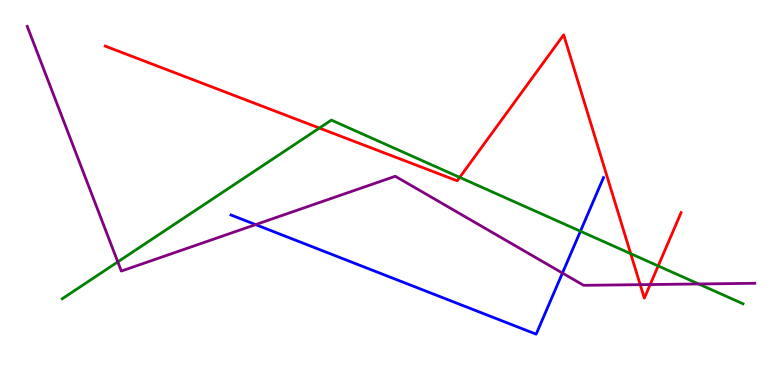[{'lines': ['blue', 'red'], 'intersections': []}, {'lines': ['green', 'red'], 'intersections': [{'x': 4.12, 'y': 6.67}, {'x': 5.93, 'y': 5.39}, {'x': 8.14, 'y': 3.41}, {'x': 8.49, 'y': 3.09}]}, {'lines': ['purple', 'red'], 'intersections': [{'x': 8.26, 'y': 2.61}, {'x': 8.39, 'y': 2.61}]}, {'lines': ['blue', 'green'], 'intersections': [{'x': 7.49, 'y': 3.99}]}, {'lines': ['blue', 'purple'], 'intersections': [{'x': 3.3, 'y': 4.17}, {'x': 7.26, 'y': 2.91}]}, {'lines': ['green', 'purple'], 'intersections': [{'x': 1.52, 'y': 3.2}, {'x': 9.01, 'y': 2.62}]}]